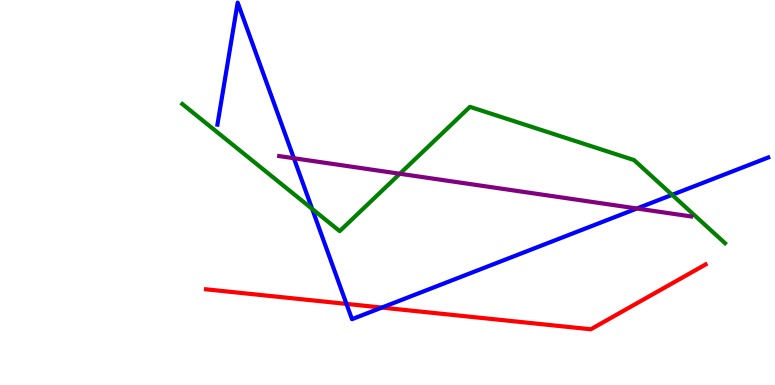[{'lines': ['blue', 'red'], 'intersections': [{'x': 4.47, 'y': 2.11}, {'x': 4.93, 'y': 2.01}]}, {'lines': ['green', 'red'], 'intersections': []}, {'lines': ['purple', 'red'], 'intersections': []}, {'lines': ['blue', 'green'], 'intersections': [{'x': 4.03, 'y': 4.57}, {'x': 8.67, 'y': 4.94}]}, {'lines': ['blue', 'purple'], 'intersections': [{'x': 3.79, 'y': 5.89}, {'x': 8.22, 'y': 4.58}]}, {'lines': ['green', 'purple'], 'intersections': [{'x': 5.16, 'y': 5.49}]}]